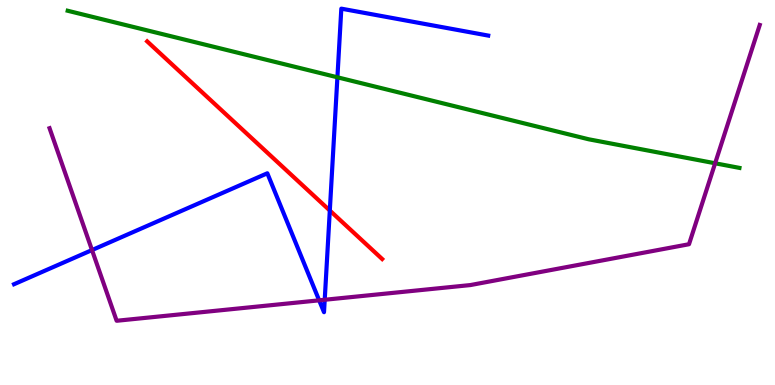[{'lines': ['blue', 'red'], 'intersections': [{'x': 4.26, 'y': 4.53}]}, {'lines': ['green', 'red'], 'intersections': []}, {'lines': ['purple', 'red'], 'intersections': []}, {'lines': ['blue', 'green'], 'intersections': [{'x': 4.35, 'y': 7.99}]}, {'lines': ['blue', 'purple'], 'intersections': [{'x': 1.19, 'y': 3.5}, {'x': 4.12, 'y': 2.2}, {'x': 4.19, 'y': 2.21}]}, {'lines': ['green', 'purple'], 'intersections': [{'x': 9.23, 'y': 5.76}]}]